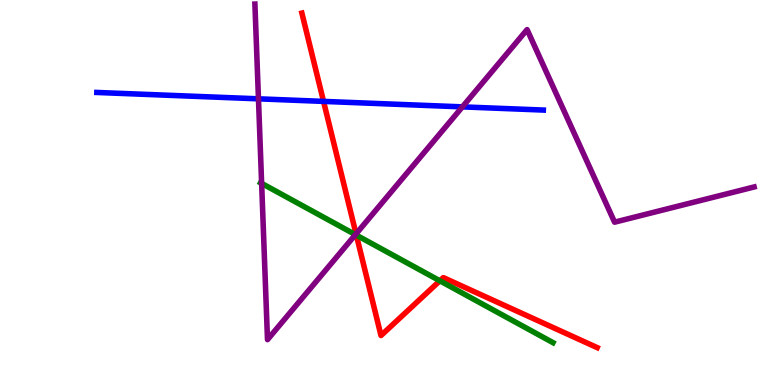[{'lines': ['blue', 'red'], 'intersections': [{'x': 4.17, 'y': 7.37}]}, {'lines': ['green', 'red'], 'intersections': [{'x': 4.6, 'y': 3.89}, {'x': 5.68, 'y': 2.71}]}, {'lines': ['purple', 'red'], 'intersections': [{'x': 4.59, 'y': 3.93}]}, {'lines': ['blue', 'green'], 'intersections': []}, {'lines': ['blue', 'purple'], 'intersections': [{'x': 3.33, 'y': 7.43}, {'x': 5.97, 'y': 7.22}]}, {'lines': ['green', 'purple'], 'intersections': [{'x': 3.38, 'y': 5.24}, {'x': 4.59, 'y': 3.91}]}]